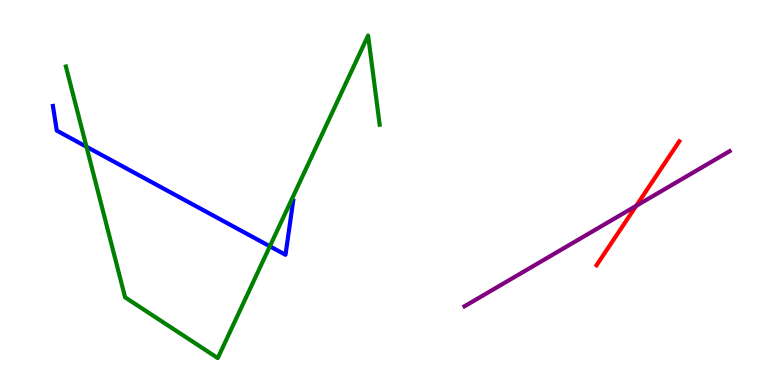[{'lines': ['blue', 'red'], 'intersections': []}, {'lines': ['green', 'red'], 'intersections': []}, {'lines': ['purple', 'red'], 'intersections': [{'x': 8.21, 'y': 4.65}]}, {'lines': ['blue', 'green'], 'intersections': [{'x': 1.12, 'y': 6.19}, {'x': 3.48, 'y': 3.6}]}, {'lines': ['blue', 'purple'], 'intersections': []}, {'lines': ['green', 'purple'], 'intersections': []}]